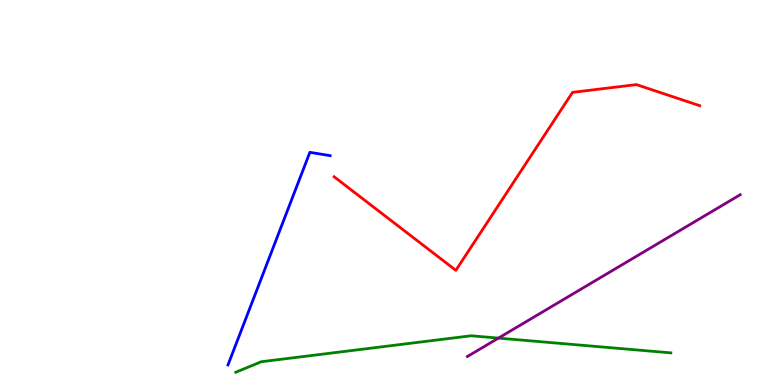[{'lines': ['blue', 'red'], 'intersections': []}, {'lines': ['green', 'red'], 'intersections': []}, {'lines': ['purple', 'red'], 'intersections': []}, {'lines': ['blue', 'green'], 'intersections': []}, {'lines': ['blue', 'purple'], 'intersections': []}, {'lines': ['green', 'purple'], 'intersections': [{'x': 6.43, 'y': 1.22}]}]